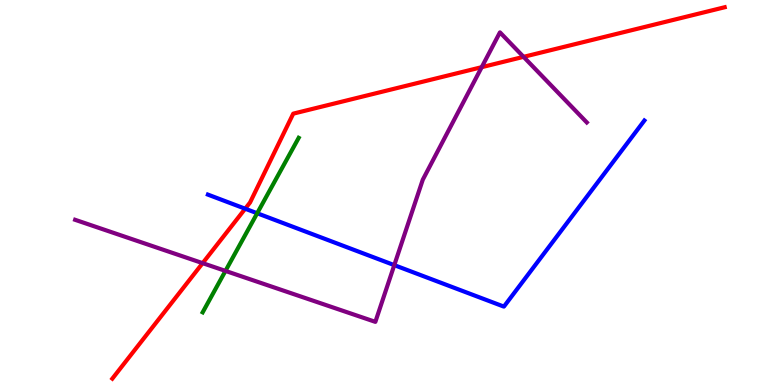[{'lines': ['blue', 'red'], 'intersections': [{'x': 3.16, 'y': 4.58}]}, {'lines': ['green', 'red'], 'intersections': []}, {'lines': ['purple', 'red'], 'intersections': [{'x': 2.61, 'y': 3.16}, {'x': 6.22, 'y': 8.26}, {'x': 6.76, 'y': 8.52}]}, {'lines': ['blue', 'green'], 'intersections': [{'x': 3.32, 'y': 4.46}]}, {'lines': ['blue', 'purple'], 'intersections': [{'x': 5.09, 'y': 3.11}]}, {'lines': ['green', 'purple'], 'intersections': [{'x': 2.91, 'y': 2.96}]}]